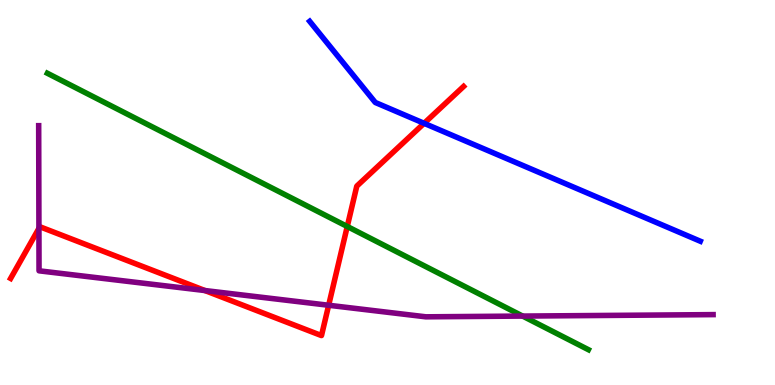[{'lines': ['blue', 'red'], 'intersections': [{'x': 5.47, 'y': 6.8}]}, {'lines': ['green', 'red'], 'intersections': [{'x': 4.48, 'y': 4.12}]}, {'lines': ['purple', 'red'], 'intersections': [{'x': 0.502, 'y': 4.07}, {'x': 2.64, 'y': 2.45}, {'x': 4.24, 'y': 2.07}]}, {'lines': ['blue', 'green'], 'intersections': []}, {'lines': ['blue', 'purple'], 'intersections': []}, {'lines': ['green', 'purple'], 'intersections': [{'x': 6.74, 'y': 1.79}]}]